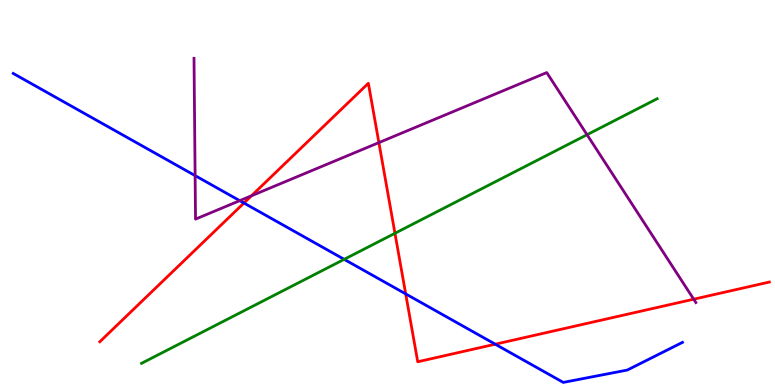[{'lines': ['blue', 'red'], 'intersections': [{'x': 3.15, 'y': 4.73}, {'x': 5.23, 'y': 2.37}, {'x': 6.39, 'y': 1.06}]}, {'lines': ['green', 'red'], 'intersections': [{'x': 5.1, 'y': 3.94}]}, {'lines': ['purple', 'red'], 'intersections': [{'x': 3.25, 'y': 4.92}, {'x': 4.89, 'y': 6.3}, {'x': 8.95, 'y': 2.23}]}, {'lines': ['blue', 'green'], 'intersections': [{'x': 4.44, 'y': 3.26}]}, {'lines': ['blue', 'purple'], 'intersections': [{'x': 2.52, 'y': 5.44}, {'x': 3.09, 'y': 4.79}]}, {'lines': ['green', 'purple'], 'intersections': [{'x': 7.57, 'y': 6.5}]}]